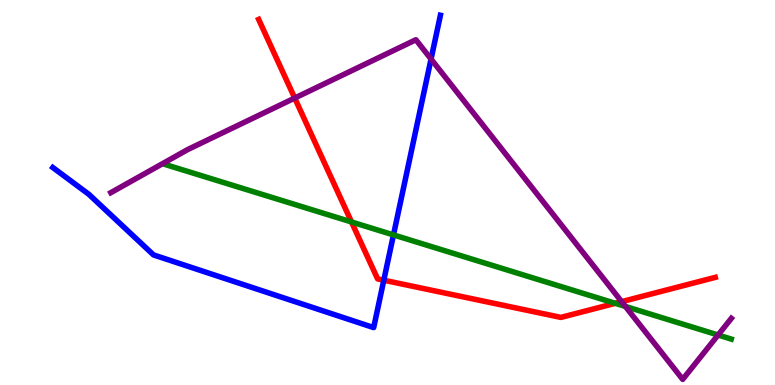[{'lines': ['blue', 'red'], 'intersections': [{'x': 4.95, 'y': 2.72}]}, {'lines': ['green', 'red'], 'intersections': [{'x': 4.54, 'y': 4.23}, {'x': 7.94, 'y': 2.12}]}, {'lines': ['purple', 'red'], 'intersections': [{'x': 3.8, 'y': 7.45}, {'x': 8.02, 'y': 2.16}]}, {'lines': ['blue', 'green'], 'intersections': [{'x': 5.08, 'y': 3.9}]}, {'lines': ['blue', 'purple'], 'intersections': [{'x': 5.56, 'y': 8.47}]}, {'lines': ['green', 'purple'], 'intersections': [{'x': 8.07, 'y': 2.04}, {'x': 9.27, 'y': 1.3}]}]